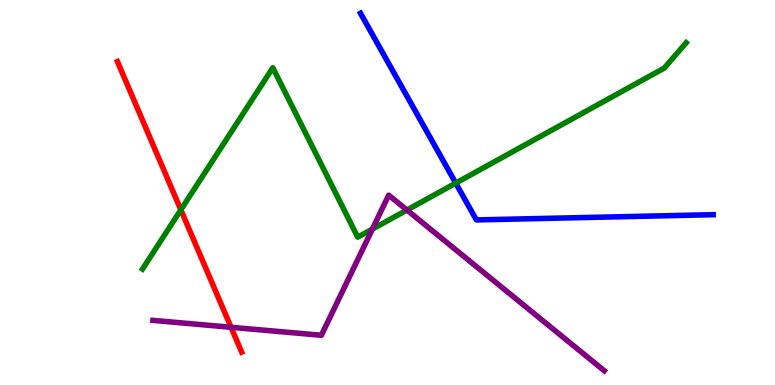[{'lines': ['blue', 'red'], 'intersections': []}, {'lines': ['green', 'red'], 'intersections': [{'x': 2.33, 'y': 4.55}]}, {'lines': ['purple', 'red'], 'intersections': [{'x': 2.98, 'y': 1.5}]}, {'lines': ['blue', 'green'], 'intersections': [{'x': 5.88, 'y': 5.24}]}, {'lines': ['blue', 'purple'], 'intersections': []}, {'lines': ['green', 'purple'], 'intersections': [{'x': 4.8, 'y': 4.05}, {'x': 5.25, 'y': 4.54}]}]